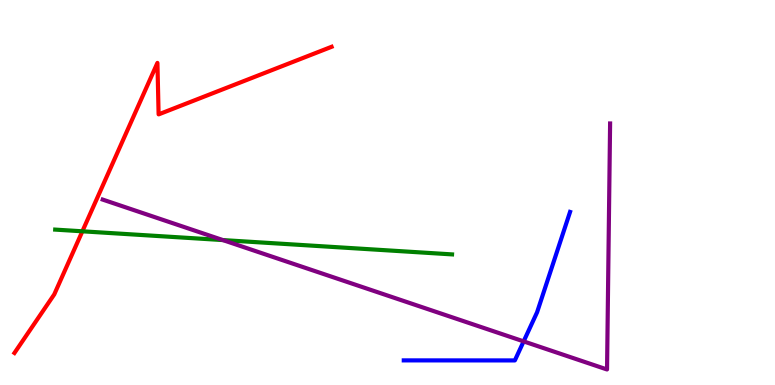[{'lines': ['blue', 'red'], 'intersections': []}, {'lines': ['green', 'red'], 'intersections': [{'x': 1.06, 'y': 3.99}]}, {'lines': ['purple', 'red'], 'intersections': []}, {'lines': ['blue', 'green'], 'intersections': []}, {'lines': ['blue', 'purple'], 'intersections': [{'x': 6.76, 'y': 1.13}]}, {'lines': ['green', 'purple'], 'intersections': [{'x': 2.88, 'y': 3.76}]}]